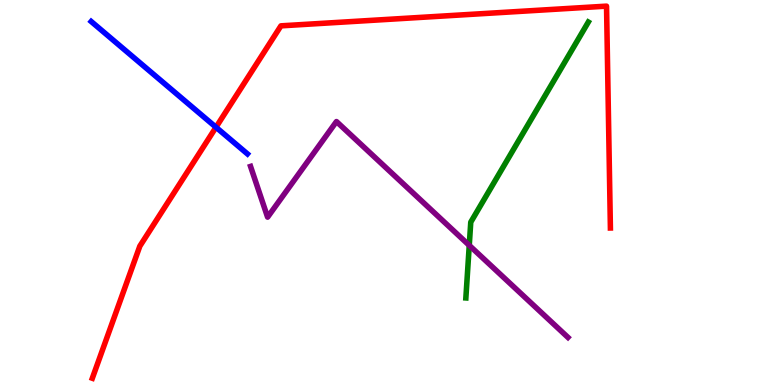[{'lines': ['blue', 'red'], 'intersections': [{'x': 2.79, 'y': 6.69}]}, {'lines': ['green', 'red'], 'intersections': []}, {'lines': ['purple', 'red'], 'intersections': []}, {'lines': ['blue', 'green'], 'intersections': []}, {'lines': ['blue', 'purple'], 'intersections': []}, {'lines': ['green', 'purple'], 'intersections': [{'x': 6.05, 'y': 3.63}]}]